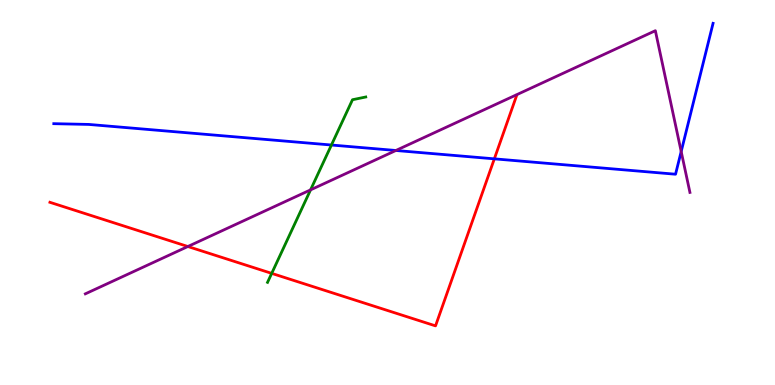[{'lines': ['blue', 'red'], 'intersections': [{'x': 6.38, 'y': 5.87}]}, {'lines': ['green', 'red'], 'intersections': [{'x': 3.51, 'y': 2.9}]}, {'lines': ['purple', 'red'], 'intersections': [{'x': 2.42, 'y': 3.6}]}, {'lines': ['blue', 'green'], 'intersections': [{'x': 4.28, 'y': 6.23}]}, {'lines': ['blue', 'purple'], 'intersections': [{'x': 5.11, 'y': 6.09}, {'x': 8.79, 'y': 6.06}]}, {'lines': ['green', 'purple'], 'intersections': [{'x': 4.01, 'y': 5.07}]}]